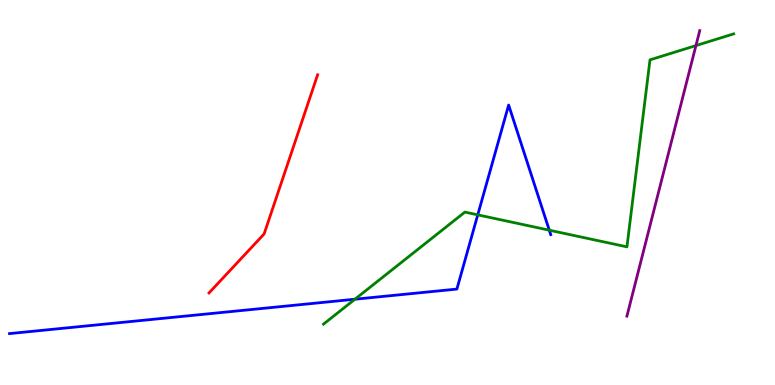[{'lines': ['blue', 'red'], 'intersections': []}, {'lines': ['green', 'red'], 'intersections': []}, {'lines': ['purple', 'red'], 'intersections': []}, {'lines': ['blue', 'green'], 'intersections': [{'x': 4.58, 'y': 2.23}, {'x': 6.16, 'y': 4.42}, {'x': 7.09, 'y': 4.02}]}, {'lines': ['blue', 'purple'], 'intersections': []}, {'lines': ['green', 'purple'], 'intersections': [{'x': 8.98, 'y': 8.82}]}]